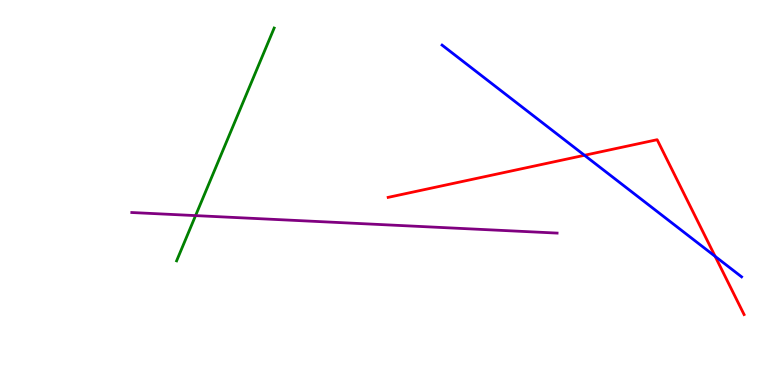[{'lines': ['blue', 'red'], 'intersections': [{'x': 7.54, 'y': 5.97}, {'x': 9.23, 'y': 3.34}]}, {'lines': ['green', 'red'], 'intersections': []}, {'lines': ['purple', 'red'], 'intersections': []}, {'lines': ['blue', 'green'], 'intersections': []}, {'lines': ['blue', 'purple'], 'intersections': []}, {'lines': ['green', 'purple'], 'intersections': [{'x': 2.52, 'y': 4.4}]}]